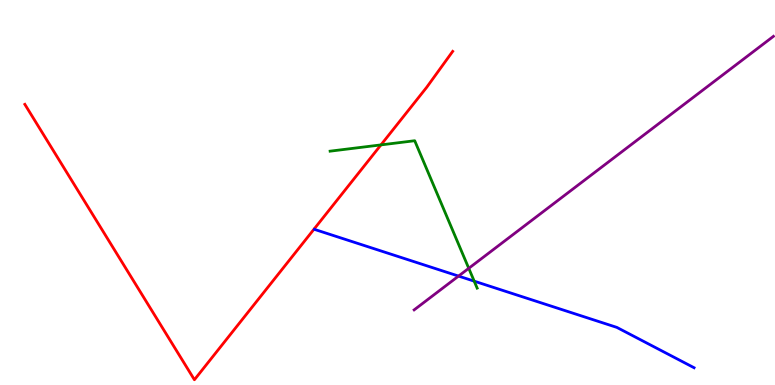[{'lines': ['blue', 'red'], 'intersections': []}, {'lines': ['green', 'red'], 'intersections': [{'x': 4.92, 'y': 6.24}]}, {'lines': ['purple', 'red'], 'intersections': []}, {'lines': ['blue', 'green'], 'intersections': [{'x': 6.12, 'y': 2.7}]}, {'lines': ['blue', 'purple'], 'intersections': [{'x': 5.92, 'y': 2.83}]}, {'lines': ['green', 'purple'], 'intersections': [{'x': 6.05, 'y': 3.03}]}]